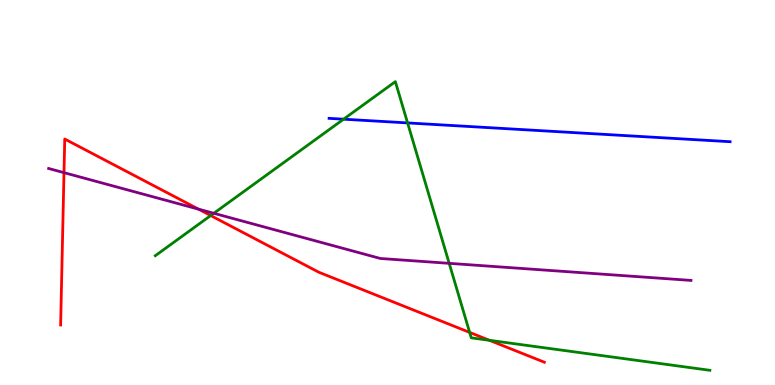[{'lines': ['blue', 'red'], 'intersections': []}, {'lines': ['green', 'red'], 'intersections': [{'x': 2.72, 'y': 4.4}, {'x': 6.06, 'y': 1.37}, {'x': 6.32, 'y': 1.16}]}, {'lines': ['purple', 'red'], 'intersections': [{'x': 0.826, 'y': 5.52}, {'x': 2.56, 'y': 4.57}]}, {'lines': ['blue', 'green'], 'intersections': [{'x': 4.43, 'y': 6.9}, {'x': 5.26, 'y': 6.81}]}, {'lines': ['blue', 'purple'], 'intersections': []}, {'lines': ['green', 'purple'], 'intersections': [{'x': 2.76, 'y': 4.46}, {'x': 5.8, 'y': 3.16}]}]